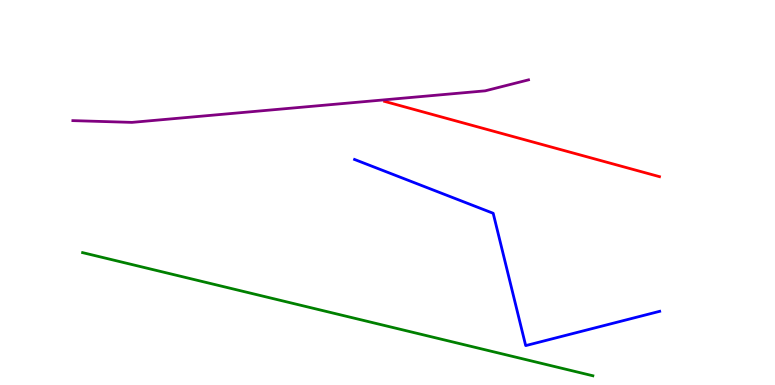[{'lines': ['blue', 'red'], 'intersections': []}, {'lines': ['green', 'red'], 'intersections': []}, {'lines': ['purple', 'red'], 'intersections': []}, {'lines': ['blue', 'green'], 'intersections': []}, {'lines': ['blue', 'purple'], 'intersections': []}, {'lines': ['green', 'purple'], 'intersections': []}]